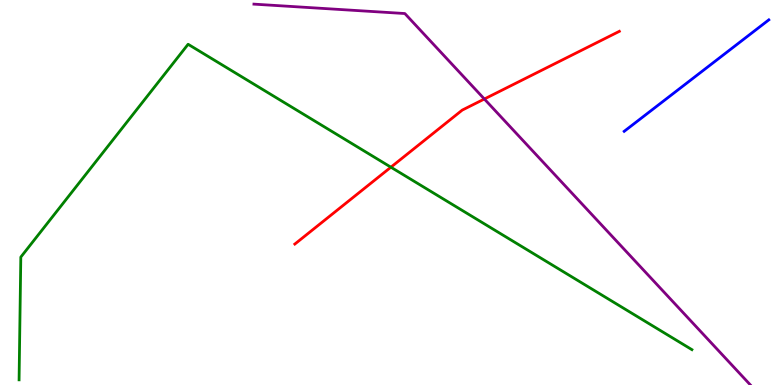[{'lines': ['blue', 'red'], 'intersections': []}, {'lines': ['green', 'red'], 'intersections': [{'x': 5.04, 'y': 5.66}]}, {'lines': ['purple', 'red'], 'intersections': [{'x': 6.25, 'y': 7.43}]}, {'lines': ['blue', 'green'], 'intersections': []}, {'lines': ['blue', 'purple'], 'intersections': []}, {'lines': ['green', 'purple'], 'intersections': []}]